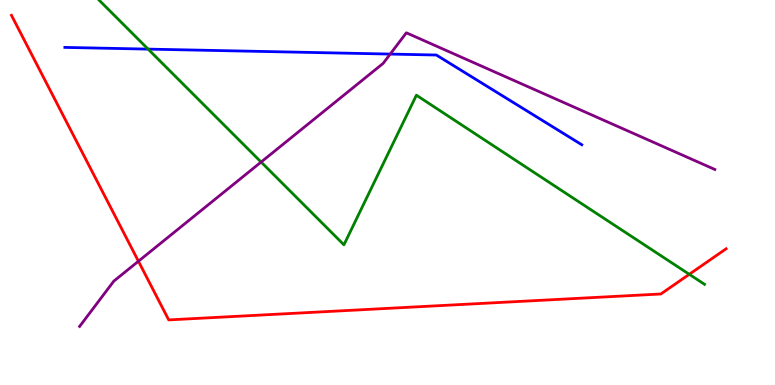[{'lines': ['blue', 'red'], 'intersections': []}, {'lines': ['green', 'red'], 'intersections': [{'x': 8.89, 'y': 2.88}]}, {'lines': ['purple', 'red'], 'intersections': [{'x': 1.79, 'y': 3.21}]}, {'lines': ['blue', 'green'], 'intersections': [{'x': 1.91, 'y': 8.72}]}, {'lines': ['blue', 'purple'], 'intersections': [{'x': 5.03, 'y': 8.6}]}, {'lines': ['green', 'purple'], 'intersections': [{'x': 3.37, 'y': 5.79}]}]